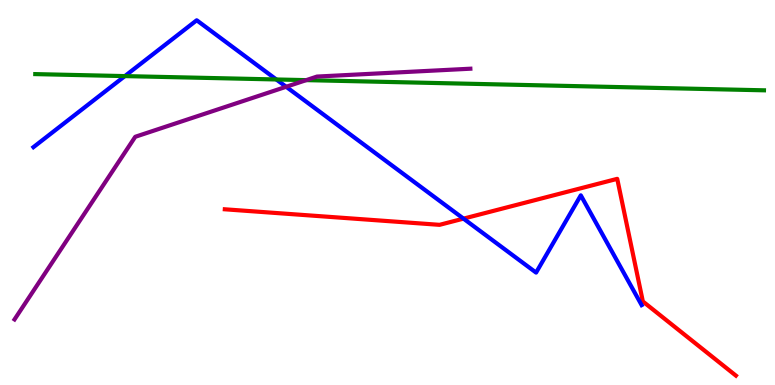[{'lines': ['blue', 'red'], 'intersections': [{'x': 5.98, 'y': 4.32}]}, {'lines': ['green', 'red'], 'intersections': []}, {'lines': ['purple', 'red'], 'intersections': []}, {'lines': ['blue', 'green'], 'intersections': [{'x': 1.61, 'y': 8.02}, {'x': 3.57, 'y': 7.94}]}, {'lines': ['blue', 'purple'], 'intersections': [{'x': 3.69, 'y': 7.75}]}, {'lines': ['green', 'purple'], 'intersections': [{'x': 3.95, 'y': 7.92}]}]